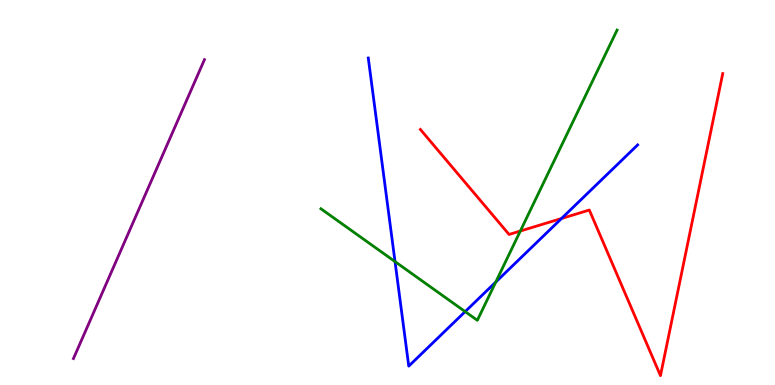[{'lines': ['blue', 'red'], 'intersections': [{'x': 7.25, 'y': 4.32}]}, {'lines': ['green', 'red'], 'intersections': [{'x': 6.71, 'y': 4.0}]}, {'lines': ['purple', 'red'], 'intersections': []}, {'lines': ['blue', 'green'], 'intersections': [{'x': 5.1, 'y': 3.2}, {'x': 6.0, 'y': 1.91}, {'x': 6.4, 'y': 2.67}]}, {'lines': ['blue', 'purple'], 'intersections': []}, {'lines': ['green', 'purple'], 'intersections': []}]